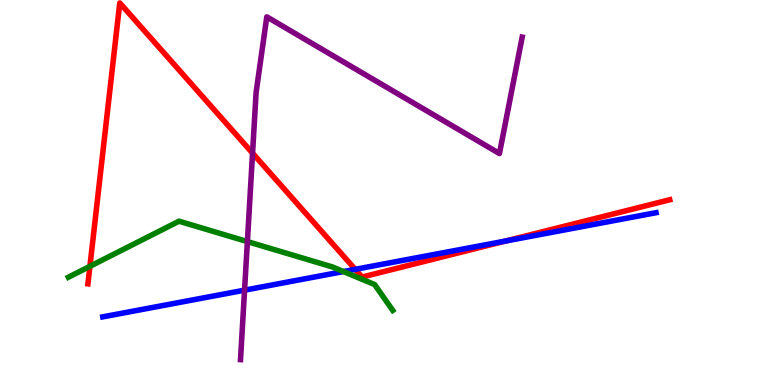[{'lines': ['blue', 'red'], 'intersections': [{'x': 4.58, 'y': 3.0}, {'x': 6.52, 'y': 3.74}]}, {'lines': ['green', 'red'], 'intersections': [{'x': 1.16, 'y': 3.08}]}, {'lines': ['purple', 'red'], 'intersections': [{'x': 3.26, 'y': 6.02}]}, {'lines': ['blue', 'green'], 'intersections': [{'x': 4.43, 'y': 2.95}]}, {'lines': ['blue', 'purple'], 'intersections': [{'x': 3.16, 'y': 2.46}]}, {'lines': ['green', 'purple'], 'intersections': [{'x': 3.19, 'y': 3.72}]}]